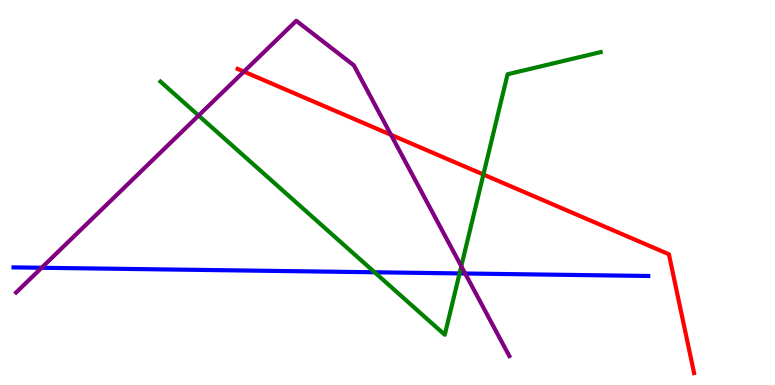[{'lines': ['blue', 'red'], 'intersections': []}, {'lines': ['green', 'red'], 'intersections': [{'x': 6.24, 'y': 5.47}]}, {'lines': ['purple', 'red'], 'intersections': [{'x': 3.15, 'y': 8.14}, {'x': 5.05, 'y': 6.5}]}, {'lines': ['blue', 'green'], 'intersections': [{'x': 4.83, 'y': 2.93}, {'x': 5.93, 'y': 2.9}]}, {'lines': ['blue', 'purple'], 'intersections': [{'x': 0.537, 'y': 3.05}, {'x': 6.0, 'y': 2.9}]}, {'lines': ['green', 'purple'], 'intersections': [{'x': 2.56, 'y': 7.0}, {'x': 5.95, 'y': 3.08}]}]